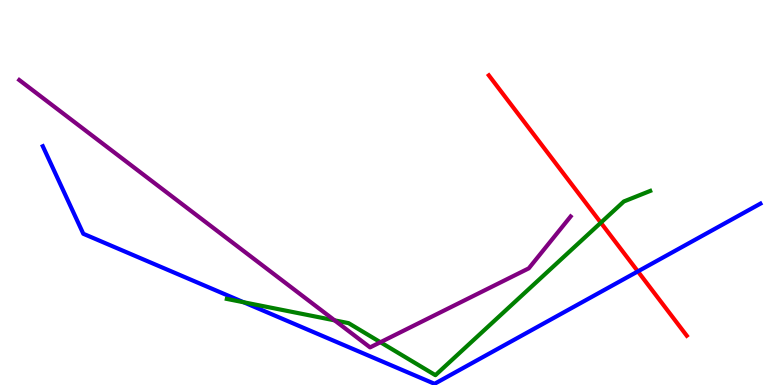[{'lines': ['blue', 'red'], 'intersections': [{'x': 8.23, 'y': 2.95}]}, {'lines': ['green', 'red'], 'intersections': [{'x': 7.75, 'y': 4.22}]}, {'lines': ['purple', 'red'], 'intersections': []}, {'lines': ['blue', 'green'], 'intersections': [{'x': 3.14, 'y': 2.15}]}, {'lines': ['blue', 'purple'], 'intersections': []}, {'lines': ['green', 'purple'], 'intersections': [{'x': 4.32, 'y': 1.68}, {'x': 4.91, 'y': 1.11}]}]